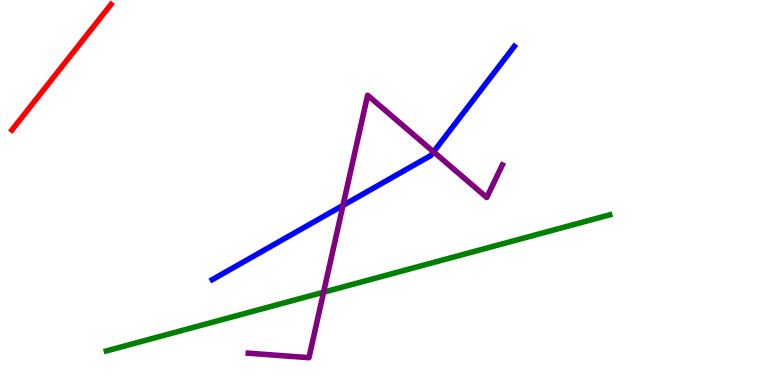[{'lines': ['blue', 'red'], 'intersections': []}, {'lines': ['green', 'red'], 'intersections': []}, {'lines': ['purple', 'red'], 'intersections': []}, {'lines': ['blue', 'green'], 'intersections': []}, {'lines': ['blue', 'purple'], 'intersections': [{'x': 4.43, 'y': 4.66}, {'x': 5.59, 'y': 6.06}]}, {'lines': ['green', 'purple'], 'intersections': [{'x': 4.18, 'y': 2.41}]}]